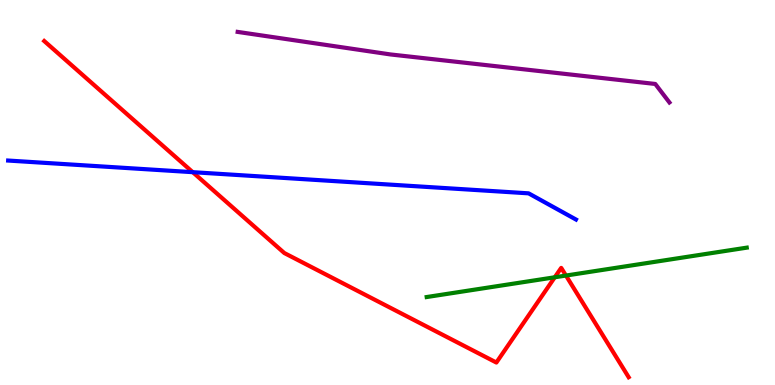[{'lines': ['blue', 'red'], 'intersections': [{'x': 2.49, 'y': 5.53}]}, {'lines': ['green', 'red'], 'intersections': [{'x': 7.16, 'y': 2.8}, {'x': 7.3, 'y': 2.84}]}, {'lines': ['purple', 'red'], 'intersections': []}, {'lines': ['blue', 'green'], 'intersections': []}, {'lines': ['blue', 'purple'], 'intersections': []}, {'lines': ['green', 'purple'], 'intersections': []}]